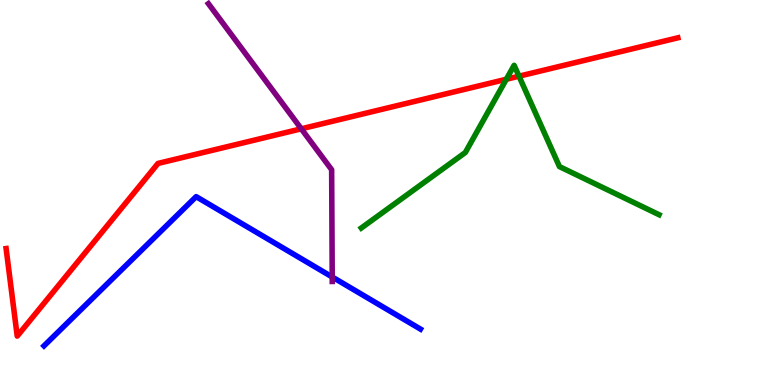[{'lines': ['blue', 'red'], 'intersections': []}, {'lines': ['green', 'red'], 'intersections': [{'x': 6.53, 'y': 7.94}, {'x': 6.7, 'y': 8.02}]}, {'lines': ['purple', 'red'], 'intersections': [{'x': 3.89, 'y': 6.65}]}, {'lines': ['blue', 'green'], 'intersections': []}, {'lines': ['blue', 'purple'], 'intersections': [{'x': 4.29, 'y': 2.81}]}, {'lines': ['green', 'purple'], 'intersections': []}]